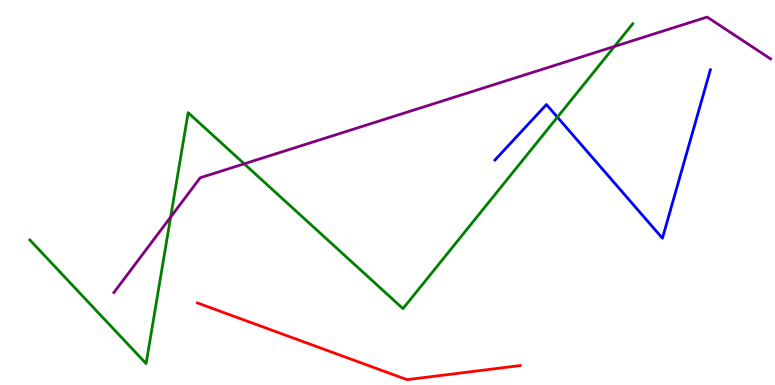[{'lines': ['blue', 'red'], 'intersections': []}, {'lines': ['green', 'red'], 'intersections': []}, {'lines': ['purple', 'red'], 'intersections': []}, {'lines': ['blue', 'green'], 'intersections': [{'x': 7.19, 'y': 6.96}]}, {'lines': ['blue', 'purple'], 'intersections': []}, {'lines': ['green', 'purple'], 'intersections': [{'x': 2.2, 'y': 4.36}, {'x': 3.15, 'y': 5.75}, {'x': 7.93, 'y': 8.79}]}]